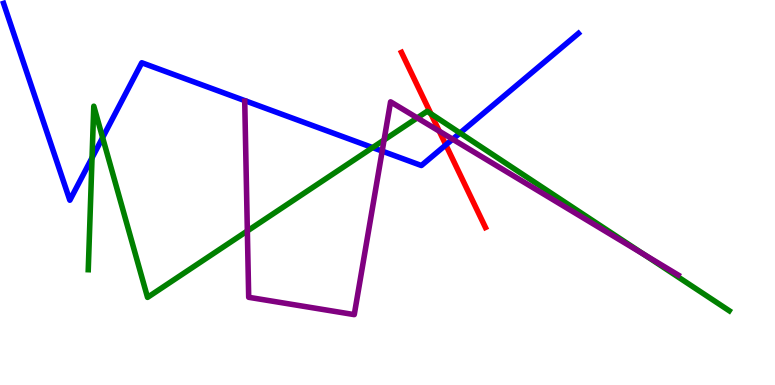[{'lines': ['blue', 'red'], 'intersections': [{'x': 5.75, 'y': 6.24}]}, {'lines': ['green', 'red'], 'intersections': [{'x': 5.56, 'y': 7.04}]}, {'lines': ['purple', 'red'], 'intersections': [{'x': 5.67, 'y': 6.59}]}, {'lines': ['blue', 'green'], 'intersections': [{'x': 1.19, 'y': 5.9}, {'x': 1.32, 'y': 6.43}, {'x': 4.81, 'y': 6.17}, {'x': 5.94, 'y': 6.55}]}, {'lines': ['blue', 'purple'], 'intersections': [{'x': 4.93, 'y': 6.08}, {'x': 5.84, 'y': 6.38}]}, {'lines': ['green', 'purple'], 'intersections': [{'x': 3.19, 'y': 4.0}, {'x': 4.96, 'y': 6.36}, {'x': 5.38, 'y': 6.94}, {'x': 8.31, 'y': 3.39}]}]